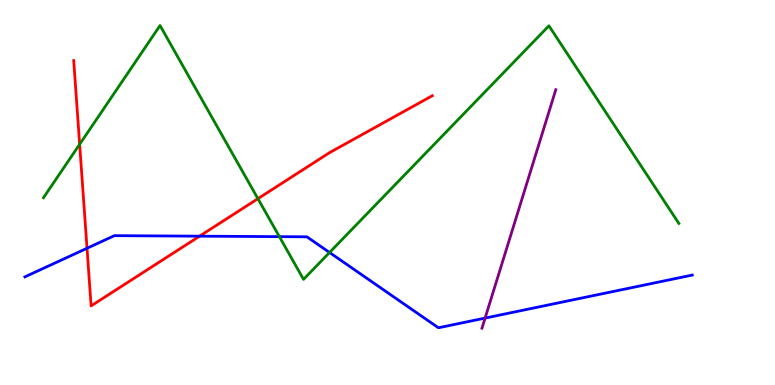[{'lines': ['blue', 'red'], 'intersections': [{'x': 1.12, 'y': 3.55}, {'x': 2.58, 'y': 3.87}]}, {'lines': ['green', 'red'], 'intersections': [{'x': 1.03, 'y': 6.25}, {'x': 3.33, 'y': 4.84}]}, {'lines': ['purple', 'red'], 'intersections': []}, {'lines': ['blue', 'green'], 'intersections': [{'x': 3.6, 'y': 3.85}, {'x': 4.25, 'y': 3.44}]}, {'lines': ['blue', 'purple'], 'intersections': [{'x': 6.26, 'y': 1.74}]}, {'lines': ['green', 'purple'], 'intersections': []}]